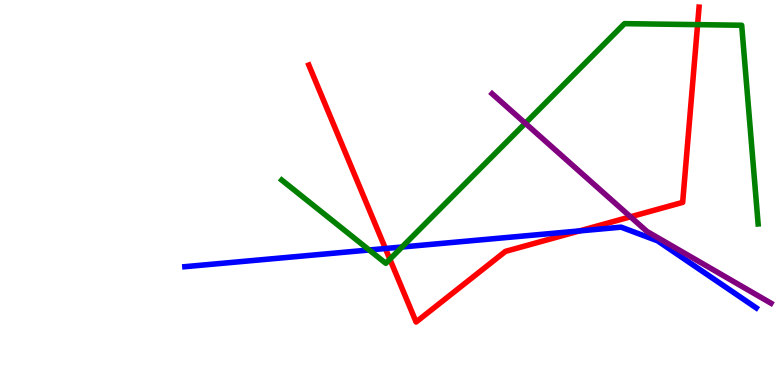[{'lines': ['blue', 'red'], 'intersections': [{'x': 4.97, 'y': 3.55}, {'x': 7.48, 'y': 4.0}]}, {'lines': ['green', 'red'], 'intersections': [{'x': 5.03, 'y': 3.27}, {'x': 9.0, 'y': 9.36}]}, {'lines': ['purple', 'red'], 'intersections': [{'x': 8.14, 'y': 4.37}]}, {'lines': ['blue', 'green'], 'intersections': [{'x': 4.76, 'y': 3.51}, {'x': 5.19, 'y': 3.58}]}, {'lines': ['blue', 'purple'], 'intersections': []}, {'lines': ['green', 'purple'], 'intersections': [{'x': 6.78, 'y': 6.8}]}]